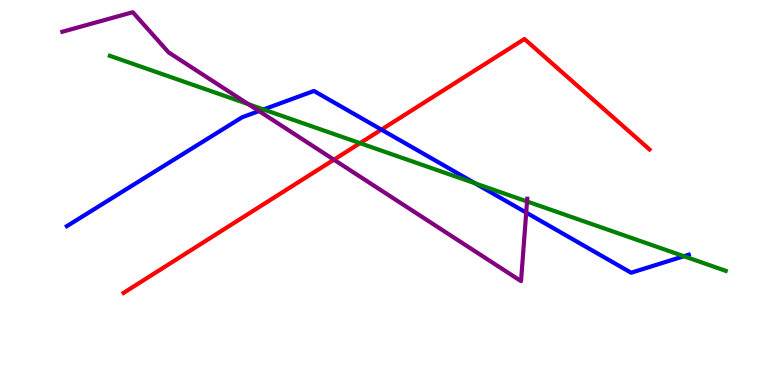[{'lines': ['blue', 'red'], 'intersections': [{'x': 4.92, 'y': 6.63}]}, {'lines': ['green', 'red'], 'intersections': [{'x': 4.65, 'y': 6.28}]}, {'lines': ['purple', 'red'], 'intersections': [{'x': 4.31, 'y': 5.85}]}, {'lines': ['blue', 'green'], 'intersections': [{'x': 3.4, 'y': 7.16}, {'x': 6.13, 'y': 5.24}, {'x': 8.82, 'y': 3.34}]}, {'lines': ['blue', 'purple'], 'intersections': [{'x': 3.34, 'y': 7.11}, {'x': 6.79, 'y': 4.48}]}, {'lines': ['green', 'purple'], 'intersections': [{'x': 3.2, 'y': 7.29}, {'x': 6.8, 'y': 4.77}]}]